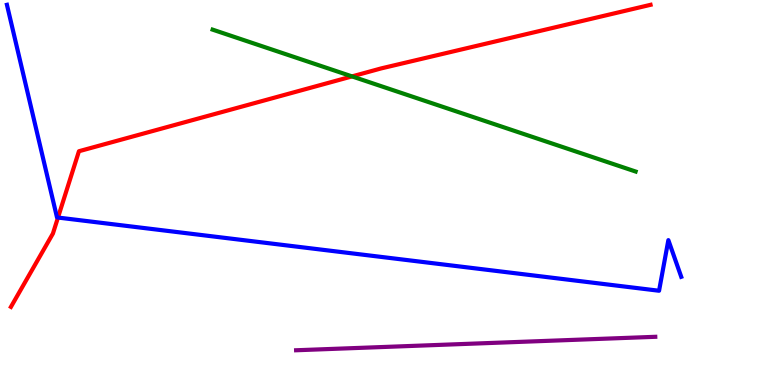[{'lines': ['blue', 'red'], 'intersections': [{'x': 0.748, 'y': 4.35}]}, {'lines': ['green', 'red'], 'intersections': [{'x': 4.54, 'y': 8.02}]}, {'lines': ['purple', 'red'], 'intersections': []}, {'lines': ['blue', 'green'], 'intersections': []}, {'lines': ['blue', 'purple'], 'intersections': []}, {'lines': ['green', 'purple'], 'intersections': []}]